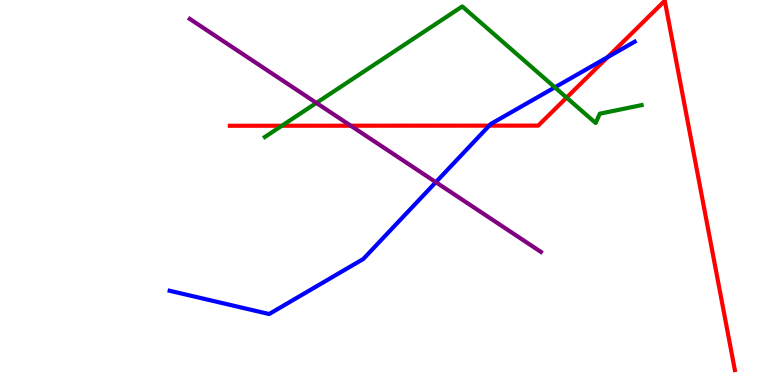[{'lines': ['blue', 'red'], 'intersections': [{'x': 6.31, 'y': 6.74}, {'x': 7.84, 'y': 8.51}]}, {'lines': ['green', 'red'], 'intersections': [{'x': 3.64, 'y': 6.73}, {'x': 7.31, 'y': 7.46}]}, {'lines': ['purple', 'red'], 'intersections': [{'x': 4.53, 'y': 6.73}]}, {'lines': ['blue', 'green'], 'intersections': [{'x': 7.16, 'y': 7.73}]}, {'lines': ['blue', 'purple'], 'intersections': [{'x': 5.62, 'y': 5.27}]}, {'lines': ['green', 'purple'], 'intersections': [{'x': 4.08, 'y': 7.33}]}]